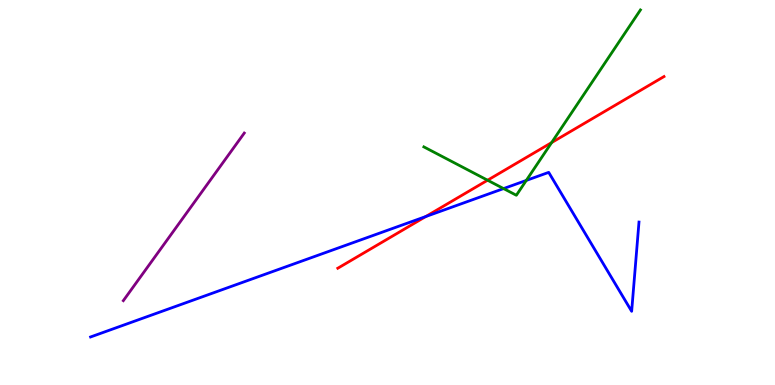[{'lines': ['blue', 'red'], 'intersections': [{'x': 5.49, 'y': 4.38}]}, {'lines': ['green', 'red'], 'intersections': [{'x': 6.29, 'y': 5.32}, {'x': 7.12, 'y': 6.3}]}, {'lines': ['purple', 'red'], 'intersections': []}, {'lines': ['blue', 'green'], 'intersections': [{'x': 6.5, 'y': 5.1}, {'x': 6.79, 'y': 5.31}]}, {'lines': ['blue', 'purple'], 'intersections': []}, {'lines': ['green', 'purple'], 'intersections': []}]